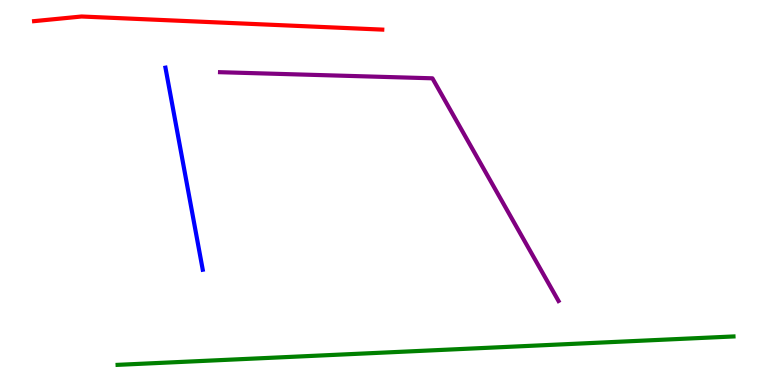[{'lines': ['blue', 'red'], 'intersections': []}, {'lines': ['green', 'red'], 'intersections': []}, {'lines': ['purple', 'red'], 'intersections': []}, {'lines': ['blue', 'green'], 'intersections': []}, {'lines': ['blue', 'purple'], 'intersections': []}, {'lines': ['green', 'purple'], 'intersections': []}]